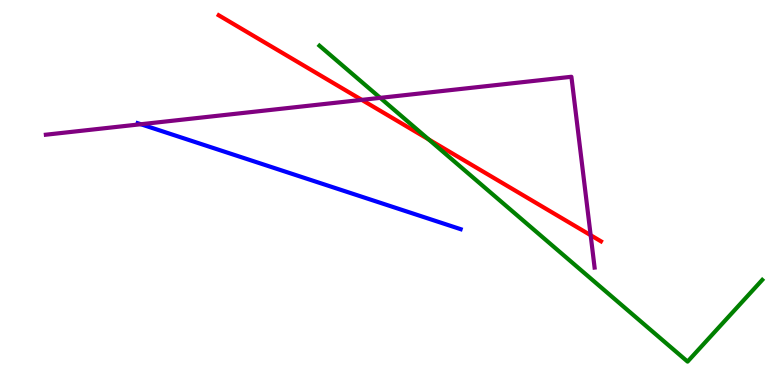[{'lines': ['blue', 'red'], 'intersections': []}, {'lines': ['green', 'red'], 'intersections': [{'x': 5.53, 'y': 6.38}]}, {'lines': ['purple', 'red'], 'intersections': [{'x': 4.67, 'y': 7.41}, {'x': 7.62, 'y': 3.89}]}, {'lines': ['blue', 'green'], 'intersections': []}, {'lines': ['blue', 'purple'], 'intersections': [{'x': 1.82, 'y': 6.77}]}, {'lines': ['green', 'purple'], 'intersections': [{'x': 4.91, 'y': 7.46}]}]